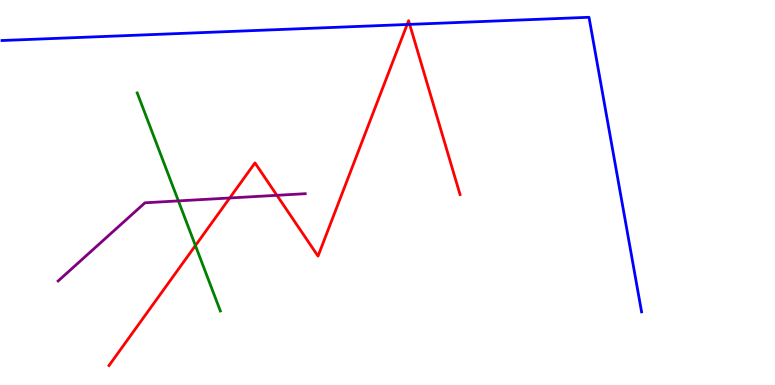[{'lines': ['blue', 'red'], 'intersections': [{'x': 5.25, 'y': 9.36}, {'x': 5.29, 'y': 9.37}]}, {'lines': ['green', 'red'], 'intersections': [{'x': 2.52, 'y': 3.62}]}, {'lines': ['purple', 'red'], 'intersections': [{'x': 2.96, 'y': 4.86}, {'x': 3.57, 'y': 4.93}]}, {'lines': ['blue', 'green'], 'intersections': []}, {'lines': ['blue', 'purple'], 'intersections': []}, {'lines': ['green', 'purple'], 'intersections': [{'x': 2.3, 'y': 4.78}]}]